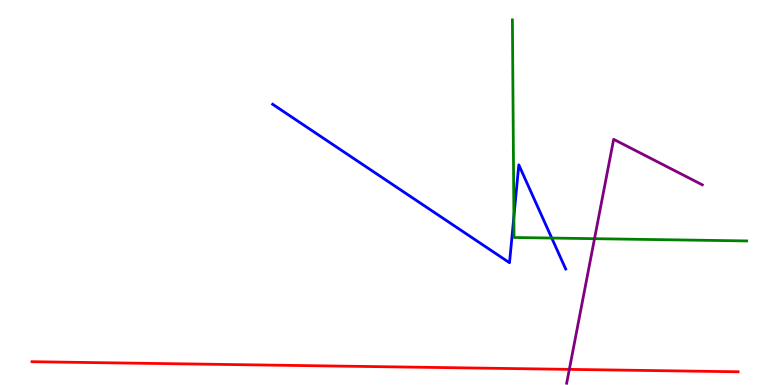[{'lines': ['blue', 'red'], 'intersections': []}, {'lines': ['green', 'red'], 'intersections': []}, {'lines': ['purple', 'red'], 'intersections': [{'x': 7.35, 'y': 0.406}]}, {'lines': ['blue', 'green'], 'intersections': [{'x': 6.63, 'y': 4.37}, {'x': 7.12, 'y': 3.82}]}, {'lines': ['blue', 'purple'], 'intersections': []}, {'lines': ['green', 'purple'], 'intersections': [{'x': 7.67, 'y': 3.8}]}]